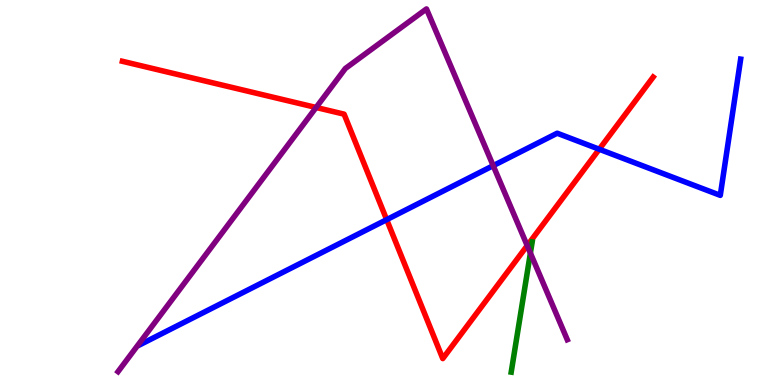[{'lines': ['blue', 'red'], 'intersections': [{'x': 4.99, 'y': 4.29}, {'x': 7.73, 'y': 6.12}]}, {'lines': ['green', 'red'], 'intersections': []}, {'lines': ['purple', 'red'], 'intersections': [{'x': 4.08, 'y': 7.21}, {'x': 6.8, 'y': 3.62}]}, {'lines': ['blue', 'green'], 'intersections': []}, {'lines': ['blue', 'purple'], 'intersections': [{'x': 6.36, 'y': 5.7}]}, {'lines': ['green', 'purple'], 'intersections': [{'x': 6.84, 'y': 3.43}]}]